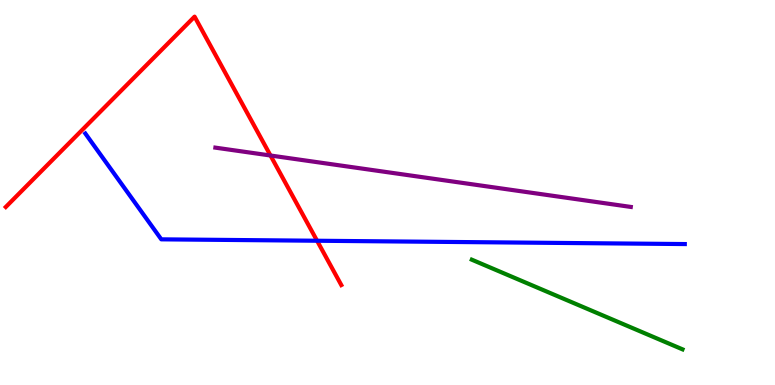[{'lines': ['blue', 'red'], 'intersections': [{'x': 4.09, 'y': 3.75}]}, {'lines': ['green', 'red'], 'intersections': []}, {'lines': ['purple', 'red'], 'intersections': [{'x': 3.49, 'y': 5.96}]}, {'lines': ['blue', 'green'], 'intersections': []}, {'lines': ['blue', 'purple'], 'intersections': []}, {'lines': ['green', 'purple'], 'intersections': []}]